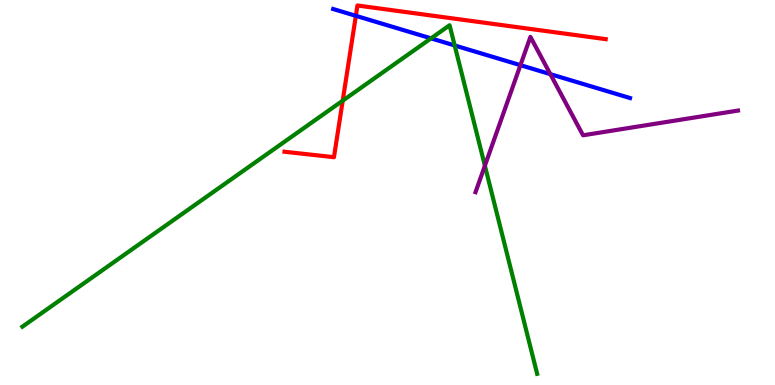[{'lines': ['blue', 'red'], 'intersections': [{'x': 4.59, 'y': 9.59}]}, {'lines': ['green', 'red'], 'intersections': [{'x': 4.42, 'y': 7.39}]}, {'lines': ['purple', 'red'], 'intersections': []}, {'lines': ['blue', 'green'], 'intersections': [{'x': 5.56, 'y': 9.0}, {'x': 5.87, 'y': 8.82}]}, {'lines': ['blue', 'purple'], 'intersections': [{'x': 6.72, 'y': 8.31}, {'x': 7.1, 'y': 8.07}]}, {'lines': ['green', 'purple'], 'intersections': [{'x': 6.26, 'y': 5.7}]}]